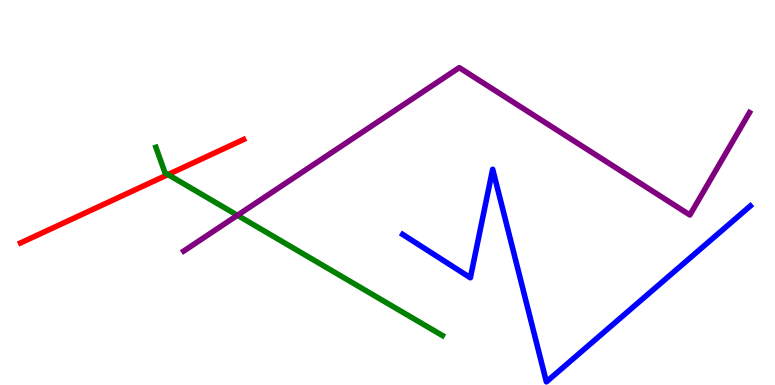[{'lines': ['blue', 'red'], 'intersections': []}, {'lines': ['green', 'red'], 'intersections': [{'x': 2.17, 'y': 5.47}]}, {'lines': ['purple', 'red'], 'intersections': []}, {'lines': ['blue', 'green'], 'intersections': []}, {'lines': ['blue', 'purple'], 'intersections': []}, {'lines': ['green', 'purple'], 'intersections': [{'x': 3.06, 'y': 4.41}]}]